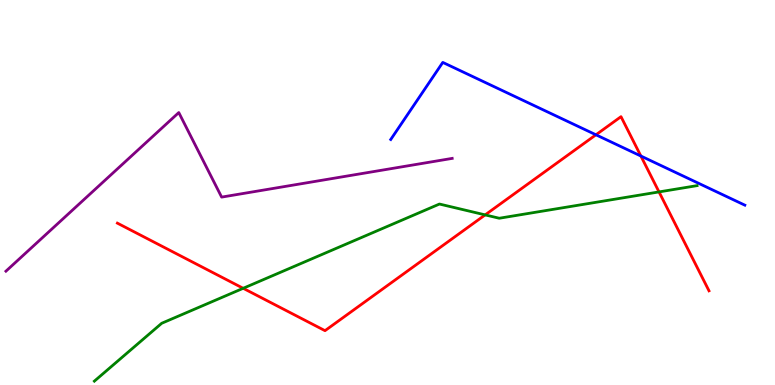[{'lines': ['blue', 'red'], 'intersections': [{'x': 7.69, 'y': 6.5}, {'x': 8.27, 'y': 5.95}]}, {'lines': ['green', 'red'], 'intersections': [{'x': 3.14, 'y': 2.51}, {'x': 6.26, 'y': 4.42}, {'x': 8.5, 'y': 5.02}]}, {'lines': ['purple', 'red'], 'intersections': []}, {'lines': ['blue', 'green'], 'intersections': []}, {'lines': ['blue', 'purple'], 'intersections': []}, {'lines': ['green', 'purple'], 'intersections': []}]